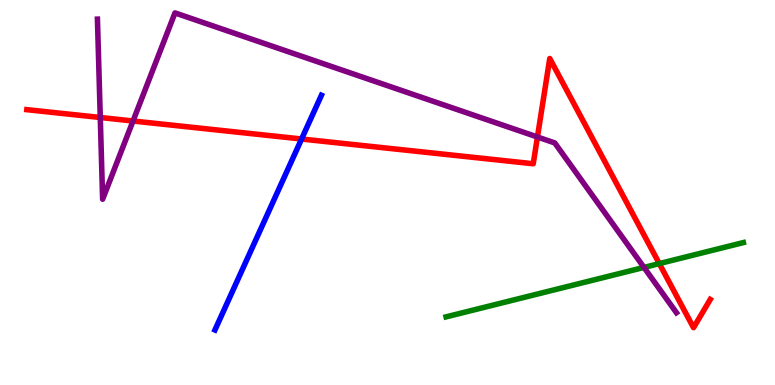[{'lines': ['blue', 'red'], 'intersections': [{'x': 3.89, 'y': 6.39}]}, {'lines': ['green', 'red'], 'intersections': [{'x': 8.51, 'y': 3.15}]}, {'lines': ['purple', 'red'], 'intersections': [{'x': 1.29, 'y': 6.95}, {'x': 1.72, 'y': 6.86}, {'x': 6.93, 'y': 6.44}]}, {'lines': ['blue', 'green'], 'intersections': []}, {'lines': ['blue', 'purple'], 'intersections': []}, {'lines': ['green', 'purple'], 'intersections': [{'x': 8.31, 'y': 3.05}]}]